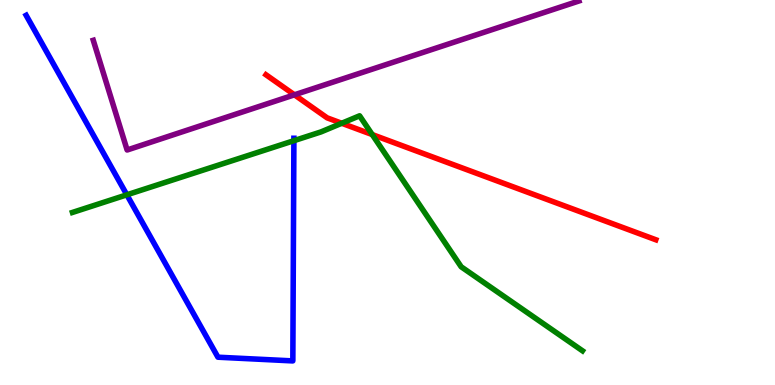[{'lines': ['blue', 'red'], 'intersections': []}, {'lines': ['green', 'red'], 'intersections': [{'x': 4.41, 'y': 6.8}, {'x': 4.8, 'y': 6.5}]}, {'lines': ['purple', 'red'], 'intersections': [{'x': 3.8, 'y': 7.54}]}, {'lines': ['blue', 'green'], 'intersections': [{'x': 1.64, 'y': 4.94}, {'x': 3.79, 'y': 6.35}]}, {'lines': ['blue', 'purple'], 'intersections': []}, {'lines': ['green', 'purple'], 'intersections': []}]